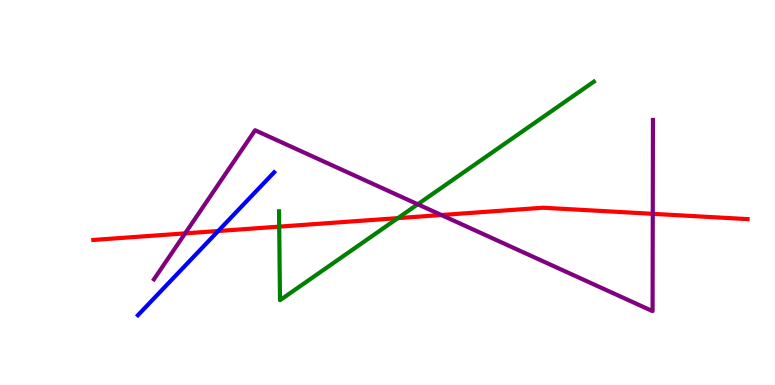[{'lines': ['blue', 'red'], 'intersections': [{'x': 2.82, 'y': 4.0}]}, {'lines': ['green', 'red'], 'intersections': [{'x': 3.6, 'y': 4.11}, {'x': 5.13, 'y': 4.33}]}, {'lines': ['purple', 'red'], 'intersections': [{'x': 2.39, 'y': 3.94}, {'x': 5.69, 'y': 4.42}, {'x': 8.42, 'y': 4.45}]}, {'lines': ['blue', 'green'], 'intersections': []}, {'lines': ['blue', 'purple'], 'intersections': []}, {'lines': ['green', 'purple'], 'intersections': [{'x': 5.39, 'y': 4.69}]}]